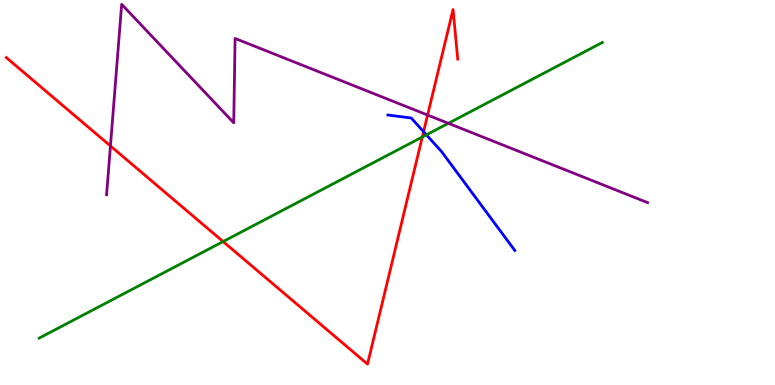[{'lines': ['blue', 'red'], 'intersections': [{'x': 5.47, 'y': 6.58}]}, {'lines': ['green', 'red'], 'intersections': [{'x': 2.88, 'y': 3.73}, {'x': 5.45, 'y': 6.44}]}, {'lines': ['purple', 'red'], 'intersections': [{'x': 1.43, 'y': 6.21}, {'x': 5.52, 'y': 7.01}]}, {'lines': ['blue', 'green'], 'intersections': [{'x': 5.5, 'y': 6.5}]}, {'lines': ['blue', 'purple'], 'intersections': []}, {'lines': ['green', 'purple'], 'intersections': [{'x': 5.79, 'y': 6.8}]}]